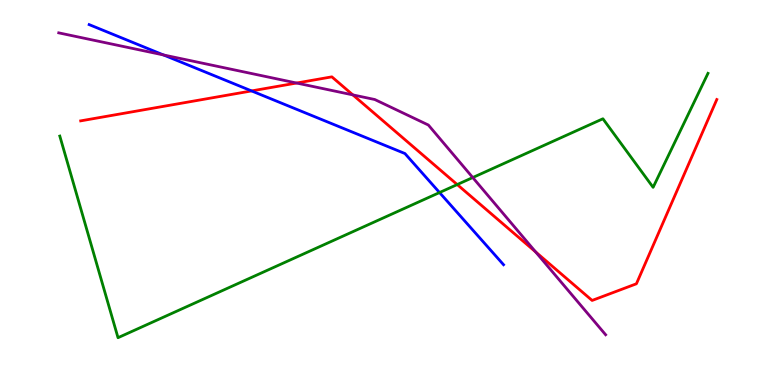[{'lines': ['blue', 'red'], 'intersections': [{'x': 3.25, 'y': 7.64}]}, {'lines': ['green', 'red'], 'intersections': [{'x': 5.9, 'y': 5.21}]}, {'lines': ['purple', 'red'], 'intersections': [{'x': 3.83, 'y': 7.84}, {'x': 4.55, 'y': 7.54}, {'x': 6.91, 'y': 3.46}]}, {'lines': ['blue', 'green'], 'intersections': [{'x': 5.67, 'y': 5.0}]}, {'lines': ['blue', 'purple'], 'intersections': [{'x': 2.11, 'y': 8.57}]}, {'lines': ['green', 'purple'], 'intersections': [{'x': 6.1, 'y': 5.39}]}]